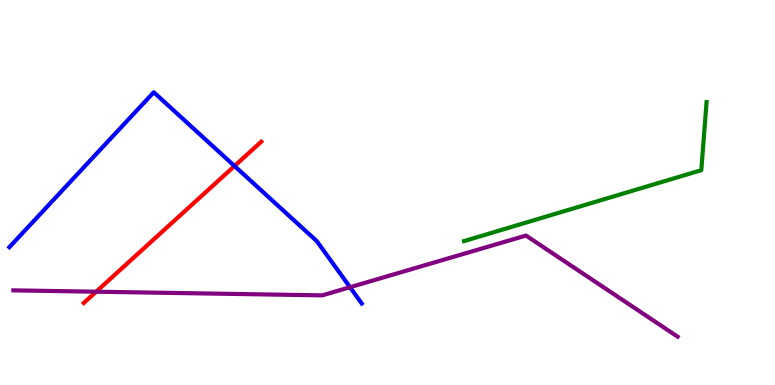[{'lines': ['blue', 'red'], 'intersections': [{'x': 3.03, 'y': 5.69}]}, {'lines': ['green', 'red'], 'intersections': []}, {'lines': ['purple', 'red'], 'intersections': [{'x': 1.24, 'y': 2.42}]}, {'lines': ['blue', 'green'], 'intersections': []}, {'lines': ['blue', 'purple'], 'intersections': [{'x': 4.52, 'y': 2.54}]}, {'lines': ['green', 'purple'], 'intersections': []}]